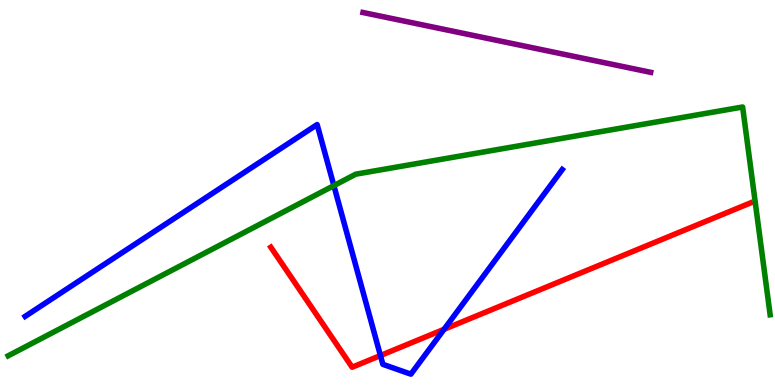[{'lines': ['blue', 'red'], 'intersections': [{'x': 4.91, 'y': 0.765}, {'x': 5.73, 'y': 1.45}]}, {'lines': ['green', 'red'], 'intersections': []}, {'lines': ['purple', 'red'], 'intersections': []}, {'lines': ['blue', 'green'], 'intersections': [{'x': 4.31, 'y': 5.18}]}, {'lines': ['blue', 'purple'], 'intersections': []}, {'lines': ['green', 'purple'], 'intersections': []}]